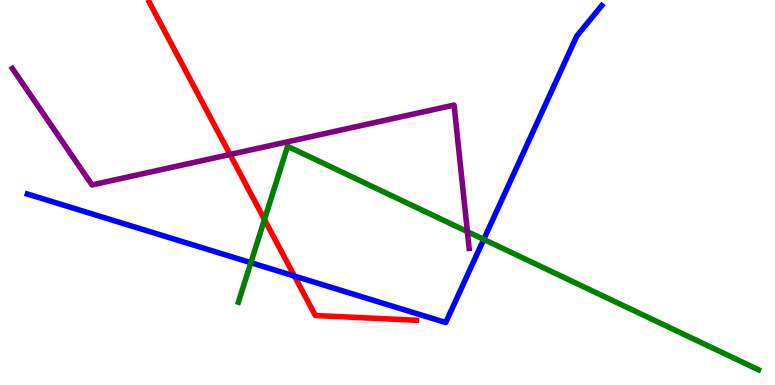[{'lines': ['blue', 'red'], 'intersections': [{'x': 3.8, 'y': 2.83}]}, {'lines': ['green', 'red'], 'intersections': [{'x': 3.41, 'y': 4.3}]}, {'lines': ['purple', 'red'], 'intersections': [{'x': 2.97, 'y': 5.99}]}, {'lines': ['blue', 'green'], 'intersections': [{'x': 3.24, 'y': 3.18}, {'x': 6.24, 'y': 3.78}]}, {'lines': ['blue', 'purple'], 'intersections': []}, {'lines': ['green', 'purple'], 'intersections': [{'x': 6.03, 'y': 3.98}]}]